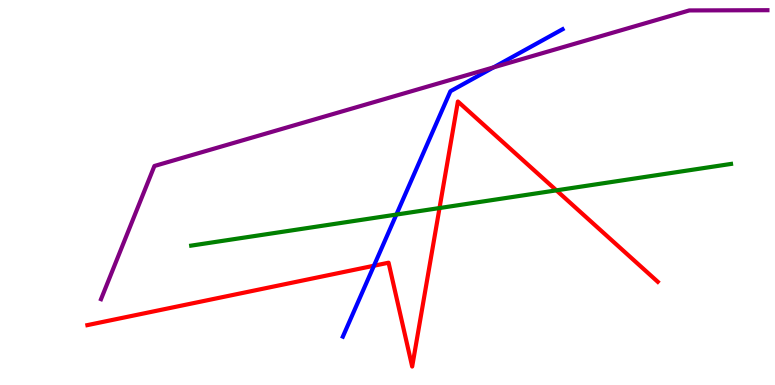[{'lines': ['blue', 'red'], 'intersections': [{'x': 4.82, 'y': 3.1}]}, {'lines': ['green', 'red'], 'intersections': [{'x': 5.67, 'y': 4.6}, {'x': 7.18, 'y': 5.06}]}, {'lines': ['purple', 'red'], 'intersections': []}, {'lines': ['blue', 'green'], 'intersections': [{'x': 5.11, 'y': 4.43}]}, {'lines': ['blue', 'purple'], 'intersections': [{'x': 6.37, 'y': 8.25}]}, {'lines': ['green', 'purple'], 'intersections': []}]